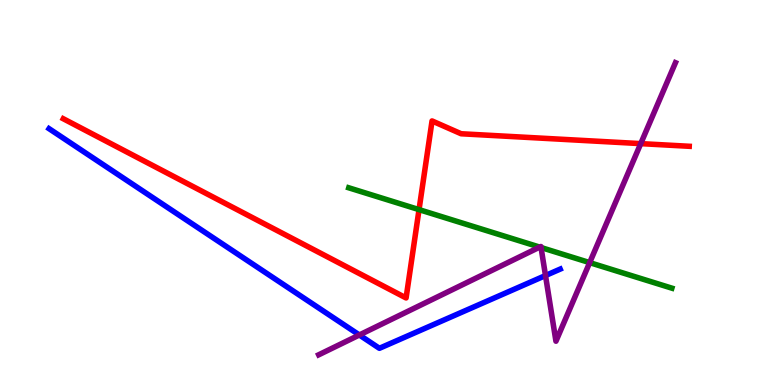[{'lines': ['blue', 'red'], 'intersections': []}, {'lines': ['green', 'red'], 'intersections': [{'x': 5.41, 'y': 4.56}]}, {'lines': ['purple', 'red'], 'intersections': [{'x': 8.27, 'y': 6.27}]}, {'lines': ['blue', 'green'], 'intersections': []}, {'lines': ['blue', 'purple'], 'intersections': [{'x': 4.64, 'y': 1.3}, {'x': 7.04, 'y': 2.84}]}, {'lines': ['green', 'purple'], 'intersections': [{'x': 6.96, 'y': 3.58}, {'x': 6.98, 'y': 3.57}, {'x': 7.61, 'y': 3.18}]}]